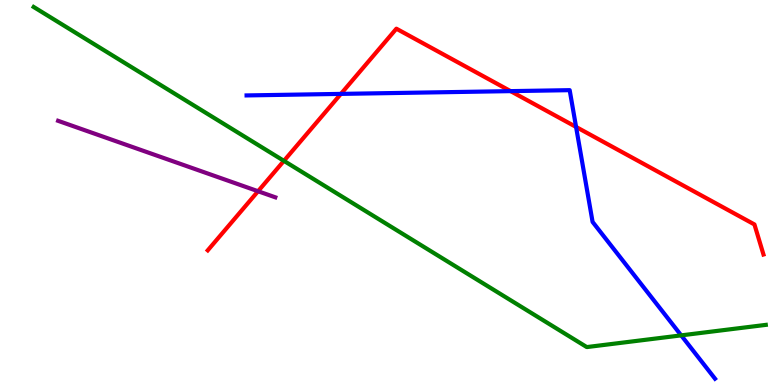[{'lines': ['blue', 'red'], 'intersections': [{'x': 4.4, 'y': 7.56}, {'x': 6.59, 'y': 7.63}, {'x': 7.43, 'y': 6.7}]}, {'lines': ['green', 'red'], 'intersections': [{'x': 3.66, 'y': 5.82}]}, {'lines': ['purple', 'red'], 'intersections': [{'x': 3.33, 'y': 5.03}]}, {'lines': ['blue', 'green'], 'intersections': [{'x': 8.79, 'y': 1.29}]}, {'lines': ['blue', 'purple'], 'intersections': []}, {'lines': ['green', 'purple'], 'intersections': []}]